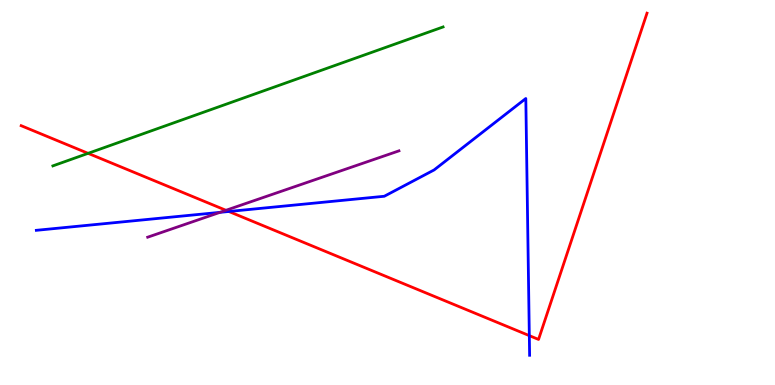[{'lines': ['blue', 'red'], 'intersections': [{'x': 2.95, 'y': 4.51}, {'x': 6.83, 'y': 1.28}]}, {'lines': ['green', 'red'], 'intersections': [{'x': 1.14, 'y': 6.02}]}, {'lines': ['purple', 'red'], 'intersections': [{'x': 2.92, 'y': 4.54}]}, {'lines': ['blue', 'green'], 'intersections': []}, {'lines': ['blue', 'purple'], 'intersections': [{'x': 2.84, 'y': 4.48}]}, {'lines': ['green', 'purple'], 'intersections': []}]